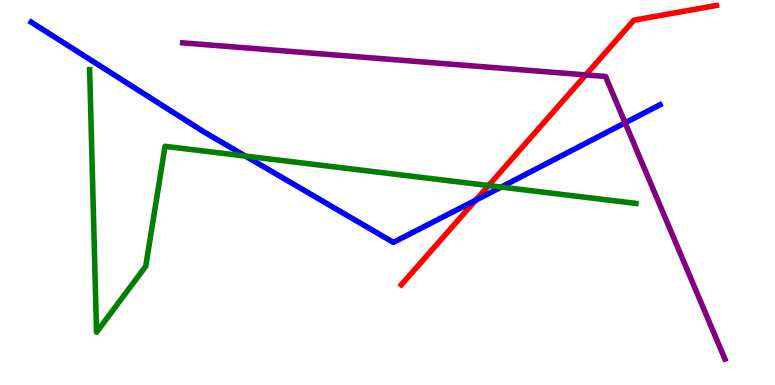[{'lines': ['blue', 'red'], 'intersections': [{'x': 6.14, 'y': 4.8}]}, {'lines': ['green', 'red'], 'intersections': [{'x': 6.3, 'y': 5.18}]}, {'lines': ['purple', 'red'], 'intersections': [{'x': 7.56, 'y': 8.05}]}, {'lines': ['blue', 'green'], 'intersections': [{'x': 3.17, 'y': 5.95}, {'x': 6.47, 'y': 5.14}]}, {'lines': ['blue', 'purple'], 'intersections': [{'x': 8.07, 'y': 6.81}]}, {'lines': ['green', 'purple'], 'intersections': []}]